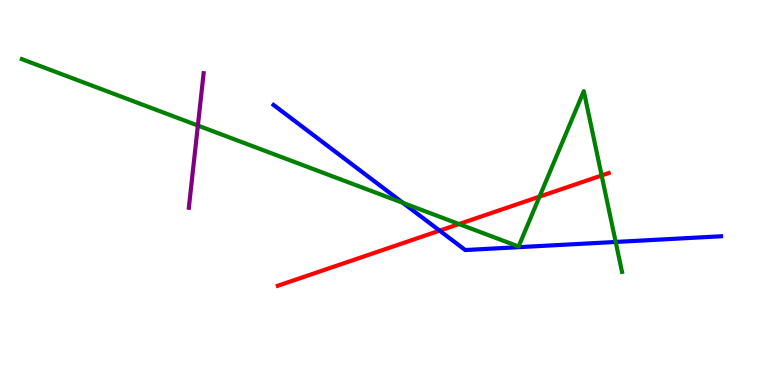[{'lines': ['blue', 'red'], 'intersections': [{'x': 5.67, 'y': 4.01}]}, {'lines': ['green', 'red'], 'intersections': [{'x': 5.92, 'y': 4.18}, {'x': 6.96, 'y': 4.89}, {'x': 7.76, 'y': 5.44}]}, {'lines': ['purple', 'red'], 'intersections': []}, {'lines': ['blue', 'green'], 'intersections': [{'x': 5.2, 'y': 4.73}, {'x': 7.94, 'y': 3.72}]}, {'lines': ['blue', 'purple'], 'intersections': []}, {'lines': ['green', 'purple'], 'intersections': [{'x': 2.55, 'y': 6.74}]}]